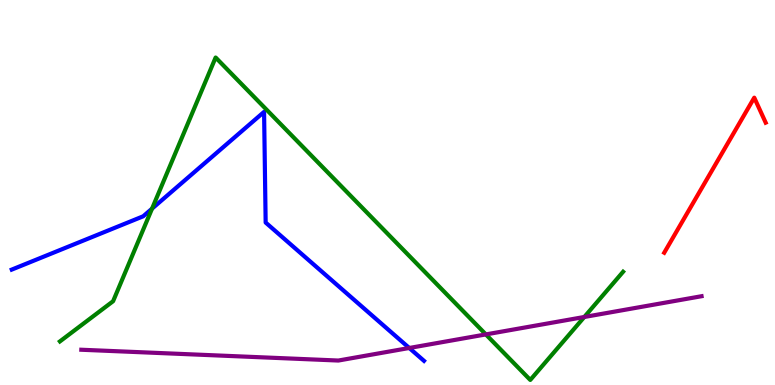[{'lines': ['blue', 'red'], 'intersections': []}, {'lines': ['green', 'red'], 'intersections': []}, {'lines': ['purple', 'red'], 'intersections': []}, {'lines': ['blue', 'green'], 'intersections': [{'x': 1.96, 'y': 4.58}]}, {'lines': ['blue', 'purple'], 'intersections': [{'x': 5.28, 'y': 0.962}]}, {'lines': ['green', 'purple'], 'intersections': [{'x': 6.27, 'y': 1.31}, {'x': 7.54, 'y': 1.77}]}]